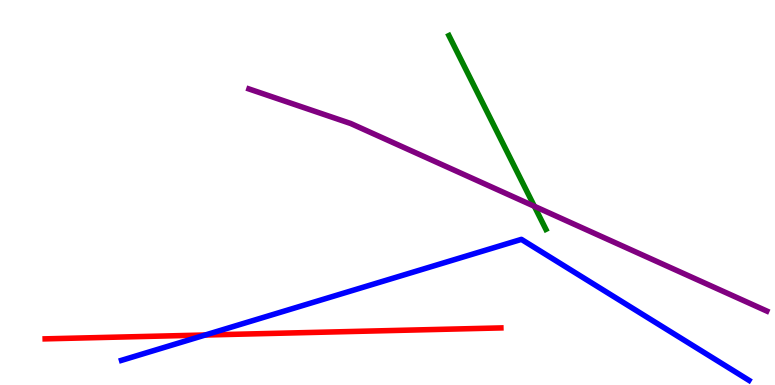[{'lines': ['blue', 'red'], 'intersections': [{'x': 2.65, 'y': 1.3}]}, {'lines': ['green', 'red'], 'intersections': []}, {'lines': ['purple', 'red'], 'intersections': []}, {'lines': ['blue', 'green'], 'intersections': []}, {'lines': ['blue', 'purple'], 'intersections': []}, {'lines': ['green', 'purple'], 'intersections': [{'x': 6.89, 'y': 4.64}]}]